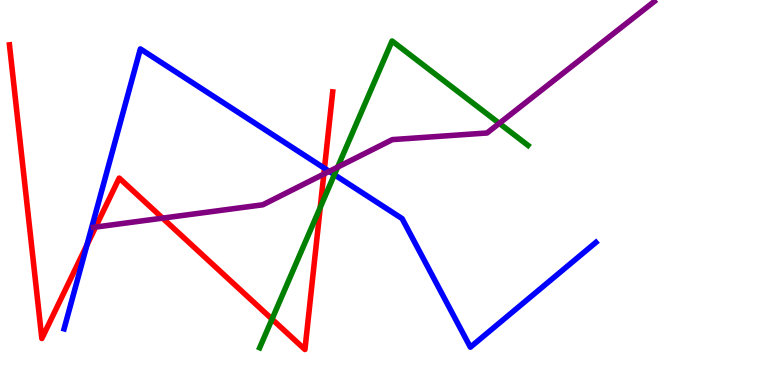[{'lines': ['blue', 'red'], 'intersections': [{'x': 1.12, 'y': 3.64}, {'x': 4.19, 'y': 5.63}]}, {'lines': ['green', 'red'], 'intersections': [{'x': 3.51, 'y': 1.71}, {'x': 4.13, 'y': 4.61}]}, {'lines': ['purple', 'red'], 'intersections': [{'x': 1.23, 'y': 4.1}, {'x': 2.1, 'y': 4.33}, {'x': 4.18, 'y': 5.48}]}, {'lines': ['blue', 'green'], 'intersections': [{'x': 4.31, 'y': 5.46}]}, {'lines': ['blue', 'purple'], 'intersections': [{'x': 4.25, 'y': 5.55}]}, {'lines': ['green', 'purple'], 'intersections': [{'x': 4.36, 'y': 5.66}, {'x': 6.44, 'y': 6.8}]}]